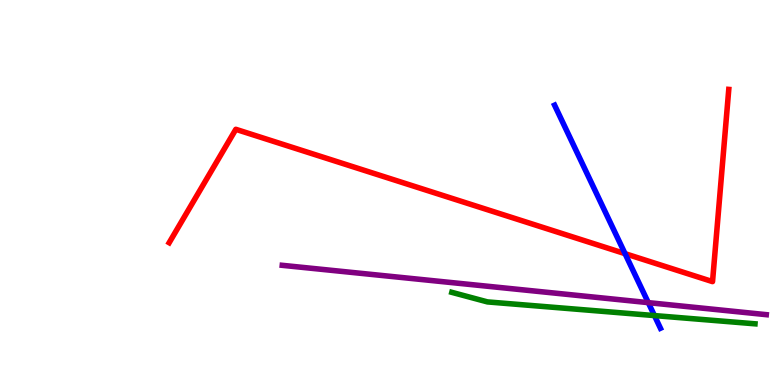[{'lines': ['blue', 'red'], 'intersections': [{'x': 8.07, 'y': 3.41}]}, {'lines': ['green', 'red'], 'intersections': []}, {'lines': ['purple', 'red'], 'intersections': []}, {'lines': ['blue', 'green'], 'intersections': [{'x': 8.44, 'y': 1.8}]}, {'lines': ['blue', 'purple'], 'intersections': [{'x': 8.36, 'y': 2.14}]}, {'lines': ['green', 'purple'], 'intersections': []}]